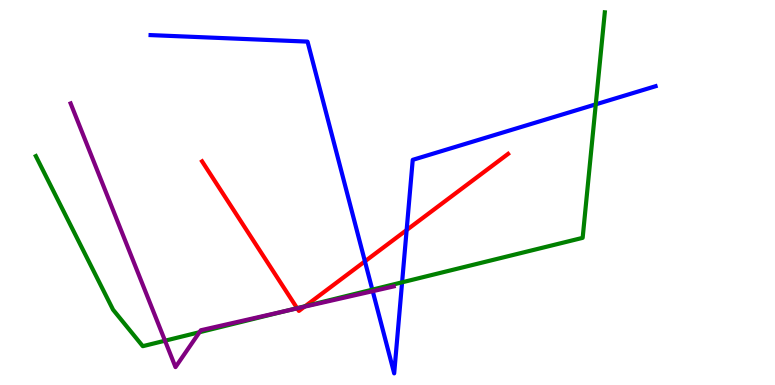[{'lines': ['blue', 'red'], 'intersections': [{'x': 4.71, 'y': 3.21}, {'x': 5.25, 'y': 4.02}]}, {'lines': ['green', 'red'], 'intersections': [{'x': 3.83, 'y': 2.0}, {'x': 3.94, 'y': 2.05}]}, {'lines': ['purple', 'red'], 'intersections': [{'x': 3.84, 'y': 1.99}, {'x': 3.93, 'y': 2.03}]}, {'lines': ['blue', 'green'], 'intersections': [{'x': 4.8, 'y': 2.48}, {'x': 5.19, 'y': 2.67}, {'x': 7.69, 'y': 7.29}]}, {'lines': ['blue', 'purple'], 'intersections': [{'x': 4.81, 'y': 2.44}]}, {'lines': ['green', 'purple'], 'intersections': [{'x': 2.13, 'y': 1.15}, {'x': 2.57, 'y': 1.37}, {'x': 3.7, 'y': 1.93}]}]